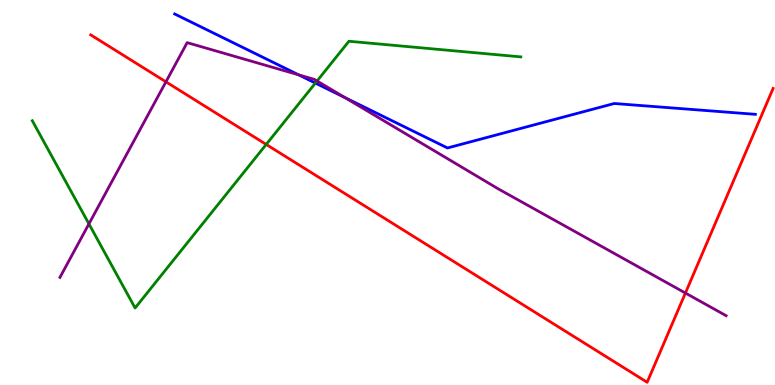[{'lines': ['blue', 'red'], 'intersections': []}, {'lines': ['green', 'red'], 'intersections': [{'x': 3.43, 'y': 6.25}]}, {'lines': ['purple', 'red'], 'intersections': [{'x': 2.14, 'y': 7.87}, {'x': 8.84, 'y': 2.39}]}, {'lines': ['blue', 'green'], 'intersections': [{'x': 4.07, 'y': 7.84}]}, {'lines': ['blue', 'purple'], 'intersections': [{'x': 3.85, 'y': 8.06}, {'x': 4.45, 'y': 7.47}]}, {'lines': ['green', 'purple'], 'intersections': [{'x': 1.15, 'y': 4.18}, {'x': 4.09, 'y': 7.9}]}]